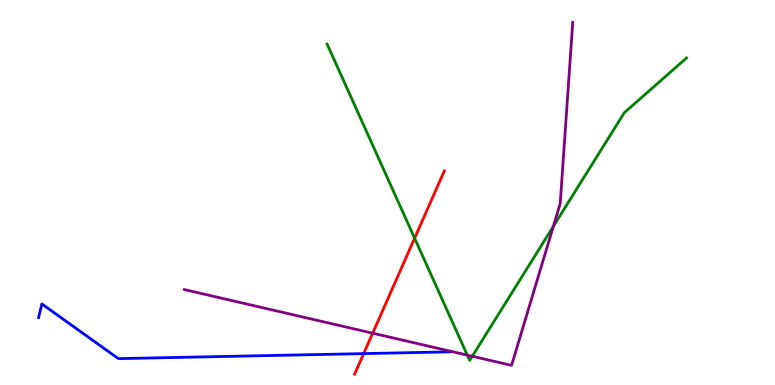[{'lines': ['blue', 'red'], 'intersections': [{'x': 4.69, 'y': 0.815}]}, {'lines': ['green', 'red'], 'intersections': [{'x': 5.35, 'y': 3.81}]}, {'lines': ['purple', 'red'], 'intersections': [{'x': 4.81, 'y': 1.35}]}, {'lines': ['blue', 'green'], 'intersections': []}, {'lines': ['blue', 'purple'], 'intersections': []}, {'lines': ['green', 'purple'], 'intersections': [{'x': 6.03, 'y': 0.776}, {'x': 6.09, 'y': 0.746}, {'x': 7.14, 'y': 4.12}]}]